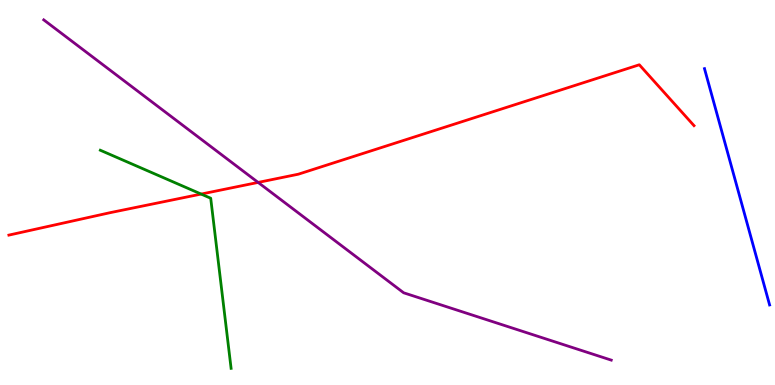[{'lines': ['blue', 'red'], 'intersections': []}, {'lines': ['green', 'red'], 'intersections': [{'x': 2.6, 'y': 4.96}]}, {'lines': ['purple', 'red'], 'intersections': [{'x': 3.33, 'y': 5.26}]}, {'lines': ['blue', 'green'], 'intersections': []}, {'lines': ['blue', 'purple'], 'intersections': []}, {'lines': ['green', 'purple'], 'intersections': []}]